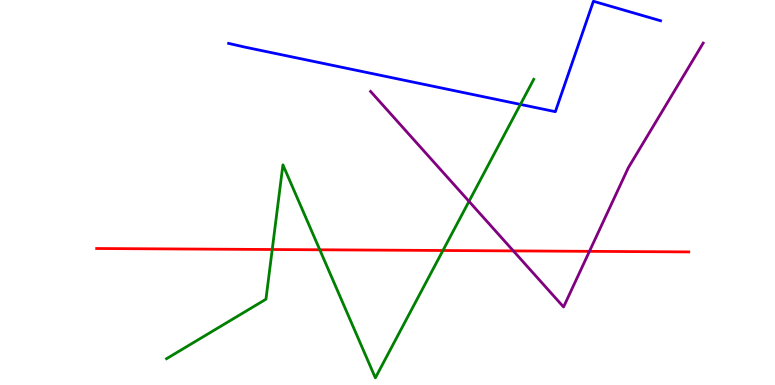[{'lines': ['blue', 'red'], 'intersections': []}, {'lines': ['green', 'red'], 'intersections': [{'x': 3.51, 'y': 3.52}, {'x': 4.13, 'y': 3.51}, {'x': 5.72, 'y': 3.49}]}, {'lines': ['purple', 'red'], 'intersections': [{'x': 6.62, 'y': 3.48}, {'x': 7.61, 'y': 3.47}]}, {'lines': ['blue', 'green'], 'intersections': [{'x': 6.72, 'y': 7.29}]}, {'lines': ['blue', 'purple'], 'intersections': []}, {'lines': ['green', 'purple'], 'intersections': [{'x': 6.05, 'y': 4.77}]}]